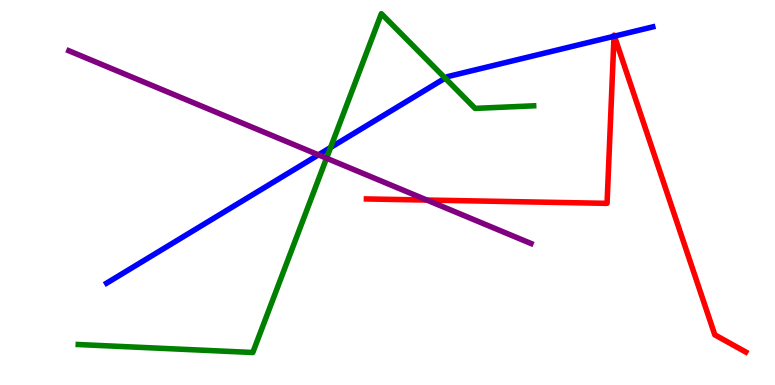[{'lines': ['blue', 'red'], 'intersections': [{'x': 7.92, 'y': 9.06}, {'x': 7.93, 'y': 9.06}]}, {'lines': ['green', 'red'], 'intersections': []}, {'lines': ['purple', 'red'], 'intersections': [{'x': 5.51, 'y': 4.8}]}, {'lines': ['blue', 'green'], 'intersections': [{'x': 4.27, 'y': 6.17}, {'x': 5.74, 'y': 7.97}]}, {'lines': ['blue', 'purple'], 'intersections': [{'x': 4.11, 'y': 5.98}]}, {'lines': ['green', 'purple'], 'intersections': [{'x': 4.21, 'y': 5.89}]}]